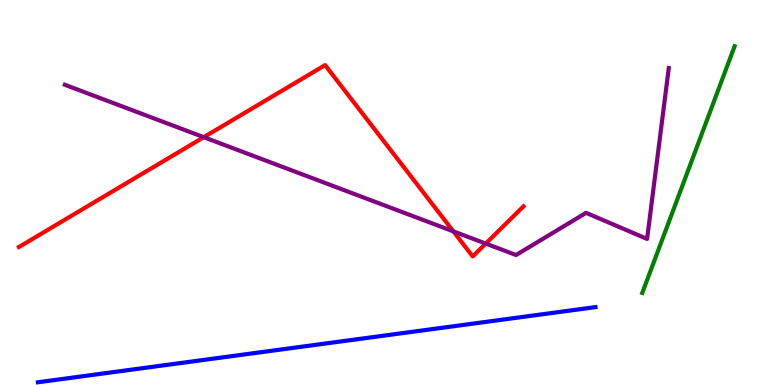[{'lines': ['blue', 'red'], 'intersections': []}, {'lines': ['green', 'red'], 'intersections': []}, {'lines': ['purple', 'red'], 'intersections': [{'x': 2.63, 'y': 6.44}, {'x': 5.85, 'y': 3.99}, {'x': 6.27, 'y': 3.67}]}, {'lines': ['blue', 'green'], 'intersections': []}, {'lines': ['blue', 'purple'], 'intersections': []}, {'lines': ['green', 'purple'], 'intersections': []}]